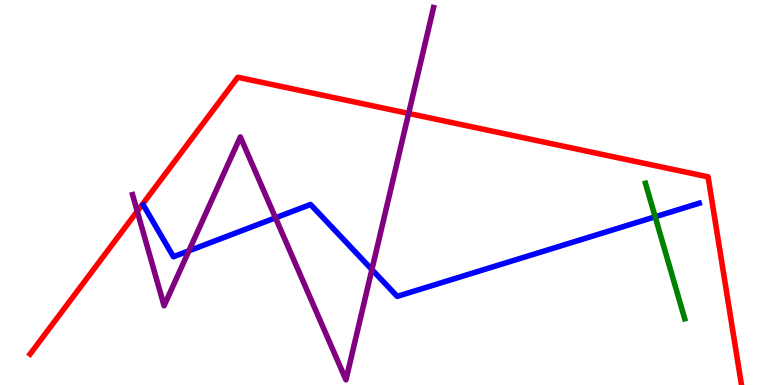[{'lines': ['blue', 'red'], 'intersections': []}, {'lines': ['green', 'red'], 'intersections': []}, {'lines': ['purple', 'red'], 'intersections': [{'x': 1.77, 'y': 4.51}, {'x': 5.27, 'y': 7.05}]}, {'lines': ['blue', 'green'], 'intersections': [{'x': 8.45, 'y': 4.37}]}, {'lines': ['blue', 'purple'], 'intersections': [{'x': 2.44, 'y': 3.49}, {'x': 3.55, 'y': 4.34}, {'x': 4.8, 'y': 3.0}]}, {'lines': ['green', 'purple'], 'intersections': []}]